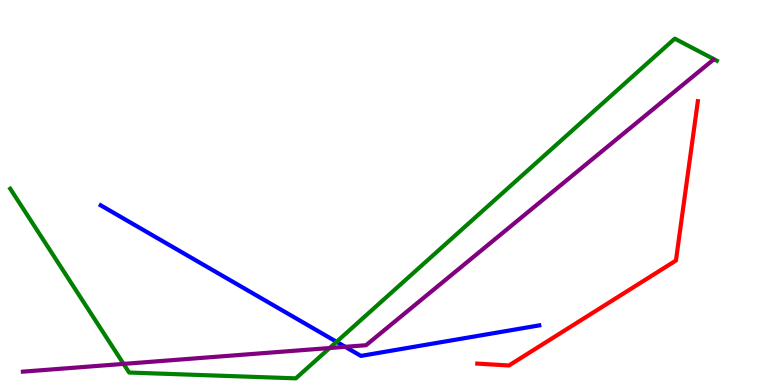[{'lines': ['blue', 'red'], 'intersections': []}, {'lines': ['green', 'red'], 'intersections': []}, {'lines': ['purple', 'red'], 'intersections': []}, {'lines': ['blue', 'green'], 'intersections': [{'x': 4.34, 'y': 1.12}]}, {'lines': ['blue', 'purple'], 'intersections': [{'x': 4.45, 'y': 0.992}]}, {'lines': ['green', 'purple'], 'intersections': [{'x': 1.59, 'y': 0.548}, {'x': 4.25, 'y': 0.96}]}]